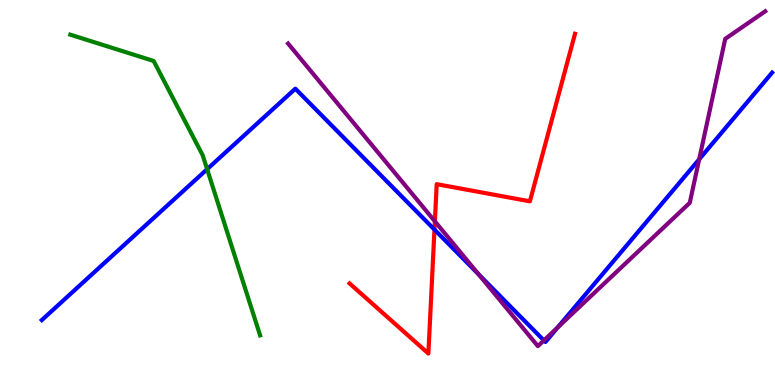[{'lines': ['blue', 'red'], 'intersections': [{'x': 5.61, 'y': 4.04}]}, {'lines': ['green', 'red'], 'intersections': []}, {'lines': ['purple', 'red'], 'intersections': [{'x': 5.61, 'y': 4.25}]}, {'lines': ['blue', 'green'], 'intersections': [{'x': 2.67, 'y': 5.61}]}, {'lines': ['blue', 'purple'], 'intersections': [{'x': 6.17, 'y': 2.88}, {'x': 7.02, 'y': 1.16}, {'x': 7.2, 'y': 1.5}, {'x': 9.02, 'y': 5.86}]}, {'lines': ['green', 'purple'], 'intersections': []}]